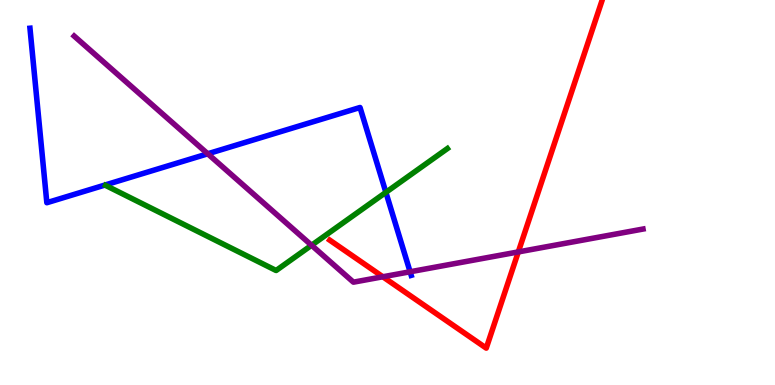[{'lines': ['blue', 'red'], 'intersections': []}, {'lines': ['green', 'red'], 'intersections': []}, {'lines': ['purple', 'red'], 'intersections': [{'x': 4.94, 'y': 2.81}, {'x': 6.69, 'y': 3.46}]}, {'lines': ['blue', 'green'], 'intersections': [{'x': 4.98, 'y': 5.0}]}, {'lines': ['blue', 'purple'], 'intersections': [{'x': 2.68, 'y': 6.01}, {'x': 5.29, 'y': 2.94}]}, {'lines': ['green', 'purple'], 'intersections': [{'x': 4.02, 'y': 3.63}]}]